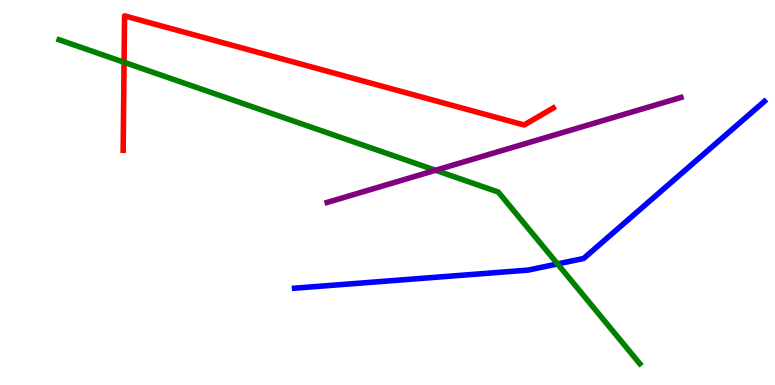[{'lines': ['blue', 'red'], 'intersections': []}, {'lines': ['green', 'red'], 'intersections': [{'x': 1.6, 'y': 8.38}]}, {'lines': ['purple', 'red'], 'intersections': []}, {'lines': ['blue', 'green'], 'intersections': [{'x': 7.19, 'y': 3.14}]}, {'lines': ['blue', 'purple'], 'intersections': []}, {'lines': ['green', 'purple'], 'intersections': [{'x': 5.62, 'y': 5.58}]}]